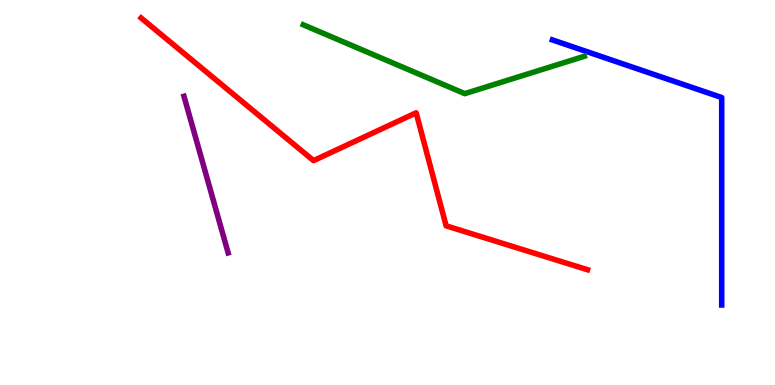[{'lines': ['blue', 'red'], 'intersections': []}, {'lines': ['green', 'red'], 'intersections': []}, {'lines': ['purple', 'red'], 'intersections': []}, {'lines': ['blue', 'green'], 'intersections': []}, {'lines': ['blue', 'purple'], 'intersections': []}, {'lines': ['green', 'purple'], 'intersections': []}]